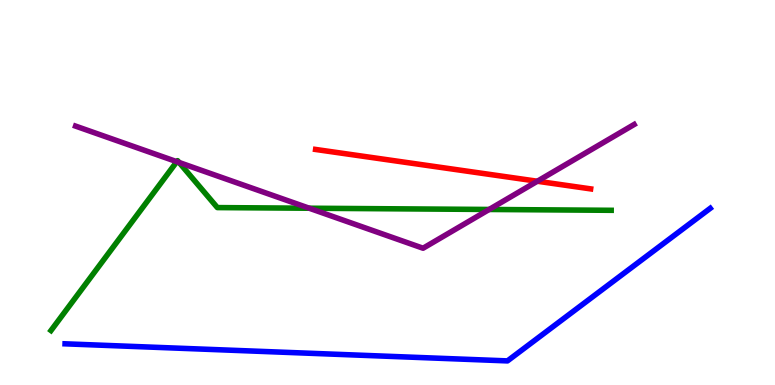[{'lines': ['blue', 'red'], 'intersections': []}, {'lines': ['green', 'red'], 'intersections': []}, {'lines': ['purple', 'red'], 'intersections': [{'x': 6.93, 'y': 5.29}]}, {'lines': ['blue', 'green'], 'intersections': []}, {'lines': ['blue', 'purple'], 'intersections': []}, {'lines': ['green', 'purple'], 'intersections': [{'x': 2.28, 'y': 5.8}, {'x': 2.31, 'y': 5.78}, {'x': 3.99, 'y': 4.59}, {'x': 6.31, 'y': 4.56}]}]